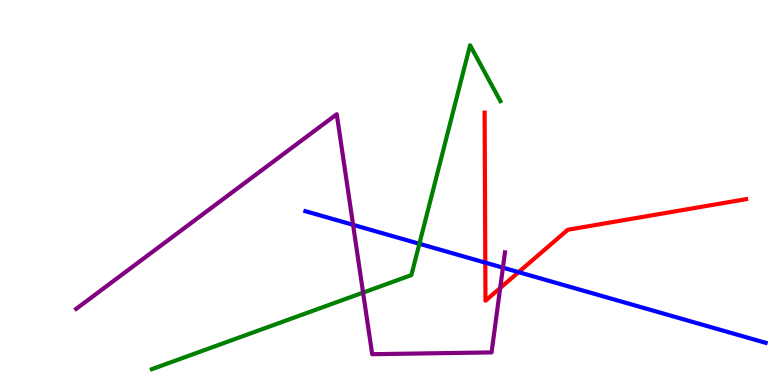[{'lines': ['blue', 'red'], 'intersections': [{'x': 6.26, 'y': 3.18}, {'x': 6.69, 'y': 2.93}]}, {'lines': ['green', 'red'], 'intersections': []}, {'lines': ['purple', 'red'], 'intersections': [{'x': 6.45, 'y': 2.52}]}, {'lines': ['blue', 'green'], 'intersections': [{'x': 5.41, 'y': 3.67}]}, {'lines': ['blue', 'purple'], 'intersections': [{'x': 4.56, 'y': 4.16}, {'x': 6.49, 'y': 3.05}]}, {'lines': ['green', 'purple'], 'intersections': [{'x': 4.68, 'y': 2.4}]}]